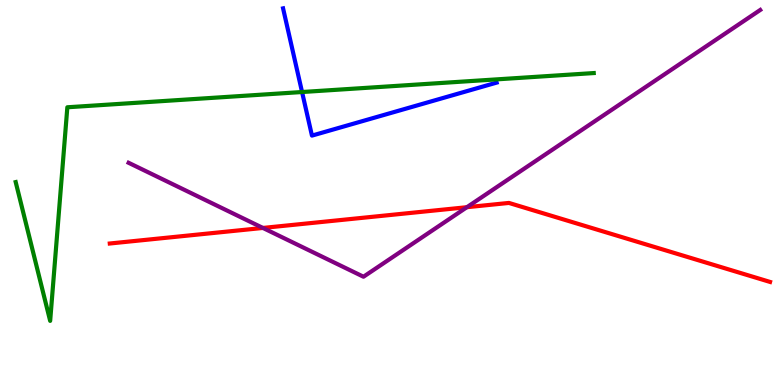[{'lines': ['blue', 'red'], 'intersections': []}, {'lines': ['green', 'red'], 'intersections': []}, {'lines': ['purple', 'red'], 'intersections': [{'x': 3.39, 'y': 4.08}, {'x': 6.02, 'y': 4.62}]}, {'lines': ['blue', 'green'], 'intersections': [{'x': 3.9, 'y': 7.61}]}, {'lines': ['blue', 'purple'], 'intersections': []}, {'lines': ['green', 'purple'], 'intersections': []}]